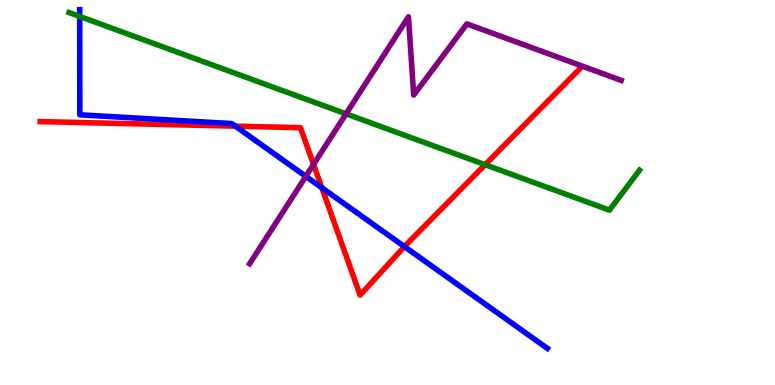[{'lines': ['blue', 'red'], 'intersections': [{'x': 3.04, 'y': 6.72}, {'x': 4.15, 'y': 5.12}, {'x': 5.22, 'y': 3.6}]}, {'lines': ['green', 'red'], 'intersections': [{'x': 6.26, 'y': 5.72}]}, {'lines': ['purple', 'red'], 'intersections': [{'x': 4.05, 'y': 5.73}]}, {'lines': ['blue', 'green'], 'intersections': [{'x': 1.03, 'y': 9.57}]}, {'lines': ['blue', 'purple'], 'intersections': [{'x': 3.95, 'y': 5.42}]}, {'lines': ['green', 'purple'], 'intersections': [{'x': 4.47, 'y': 7.04}]}]